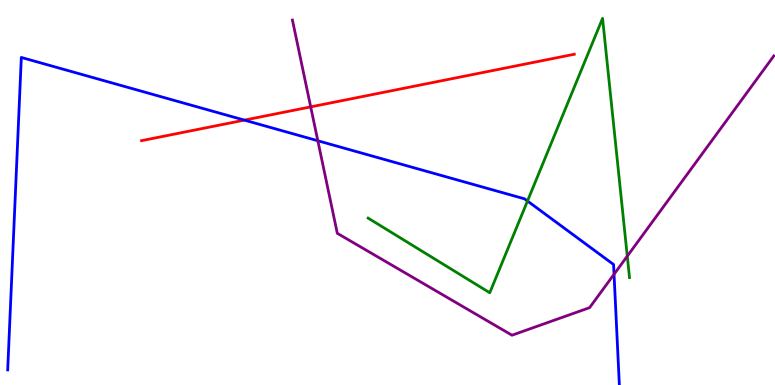[{'lines': ['blue', 'red'], 'intersections': [{'x': 3.15, 'y': 6.88}]}, {'lines': ['green', 'red'], 'intersections': []}, {'lines': ['purple', 'red'], 'intersections': [{'x': 4.01, 'y': 7.22}]}, {'lines': ['blue', 'green'], 'intersections': [{'x': 6.81, 'y': 4.78}]}, {'lines': ['blue', 'purple'], 'intersections': [{'x': 4.1, 'y': 6.34}, {'x': 7.92, 'y': 2.88}]}, {'lines': ['green', 'purple'], 'intersections': [{'x': 8.09, 'y': 3.35}]}]